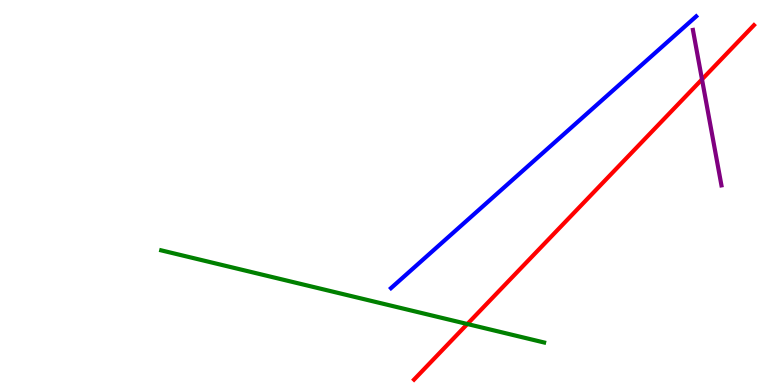[{'lines': ['blue', 'red'], 'intersections': []}, {'lines': ['green', 'red'], 'intersections': [{'x': 6.03, 'y': 1.58}]}, {'lines': ['purple', 'red'], 'intersections': [{'x': 9.06, 'y': 7.94}]}, {'lines': ['blue', 'green'], 'intersections': []}, {'lines': ['blue', 'purple'], 'intersections': []}, {'lines': ['green', 'purple'], 'intersections': []}]